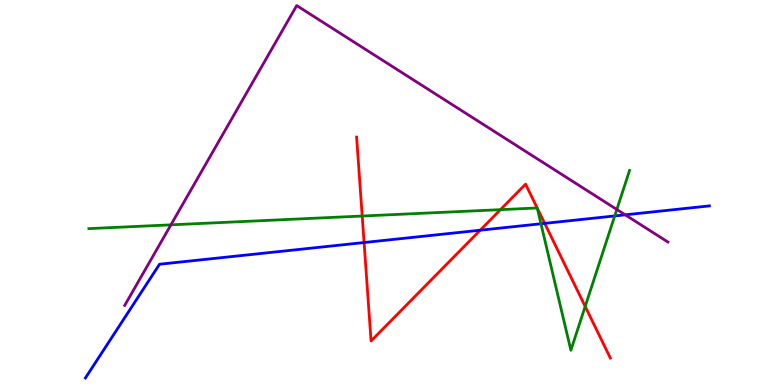[{'lines': ['blue', 'red'], 'intersections': [{'x': 4.7, 'y': 3.7}, {'x': 6.2, 'y': 4.02}, {'x': 7.03, 'y': 4.2}]}, {'lines': ['green', 'red'], 'intersections': [{'x': 4.67, 'y': 4.39}, {'x': 6.46, 'y': 4.55}, {'x': 6.93, 'y': 4.6}, {'x': 6.93, 'y': 4.59}, {'x': 7.55, 'y': 2.04}]}, {'lines': ['purple', 'red'], 'intersections': []}, {'lines': ['blue', 'green'], 'intersections': [{'x': 6.98, 'y': 4.19}, {'x': 7.93, 'y': 4.39}]}, {'lines': ['blue', 'purple'], 'intersections': [{'x': 8.07, 'y': 4.42}]}, {'lines': ['green', 'purple'], 'intersections': [{'x': 2.21, 'y': 4.16}, {'x': 7.96, 'y': 4.56}]}]